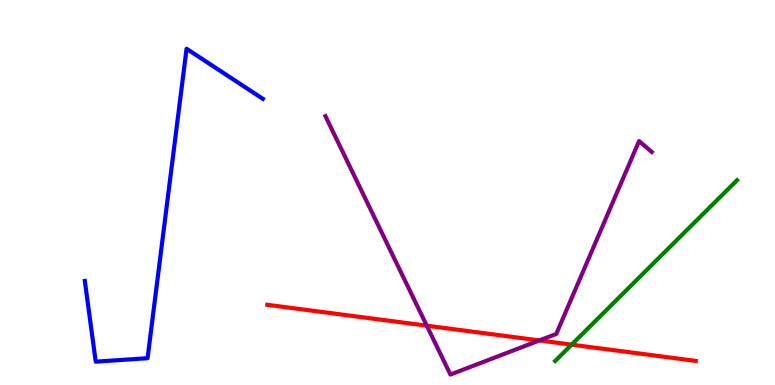[{'lines': ['blue', 'red'], 'intersections': []}, {'lines': ['green', 'red'], 'intersections': [{'x': 7.38, 'y': 1.05}]}, {'lines': ['purple', 'red'], 'intersections': [{'x': 5.51, 'y': 1.54}, {'x': 6.96, 'y': 1.16}]}, {'lines': ['blue', 'green'], 'intersections': []}, {'lines': ['blue', 'purple'], 'intersections': []}, {'lines': ['green', 'purple'], 'intersections': []}]